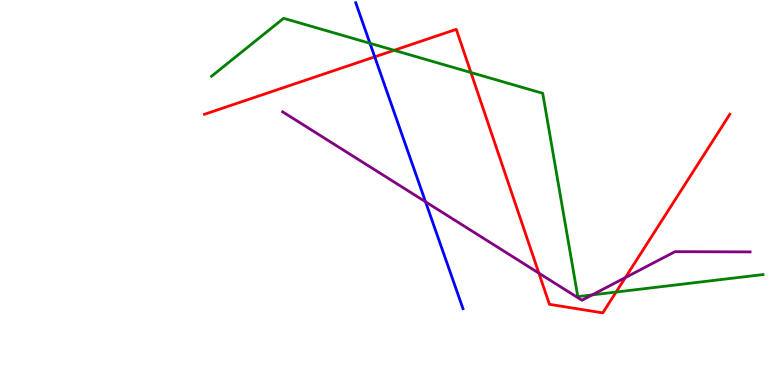[{'lines': ['blue', 'red'], 'intersections': [{'x': 4.84, 'y': 8.52}]}, {'lines': ['green', 'red'], 'intersections': [{'x': 5.09, 'y': 8.69}, {'x': 6.08, 'y': 8.12}, {'x': 7.95, 'y': 2.41}]}, {'lines': ['purple', 'red'], 'intersections': [{'x': 6.95, 'y': 2.91}, {'x': 8.07, 'y': 2.79}]}, {'lines': ['blue', 'green'], 'intersections': [{'x': 4.77, 'y': 8.88}]}, {'lines': ['blue', 'purple'], 'intersections': [{'x': 5.49, 'y': 4.76}]}, {'lines': ['green', 'purple'], 'intersections': [{'x': 7.64, 'y': 2.34}]}]